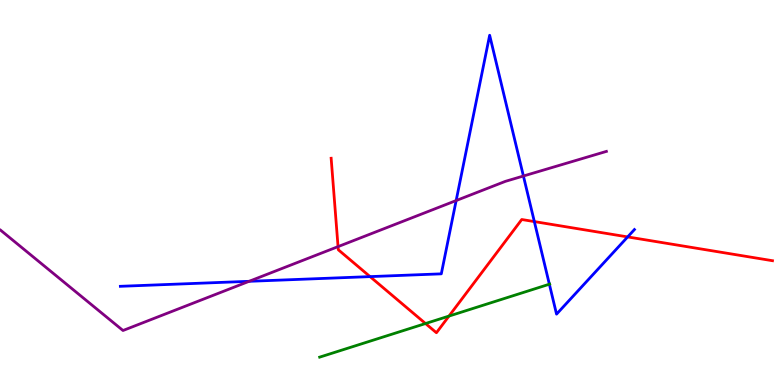[{'lines': ['blue', 'red'], 'intersections': [{'x': 4.77, 'y': 2.82}, {'x': 6.89, 'y': 4.24}, {'x': 8.1, 'y': 3.85}]}, {'lines': ['green', 'red'], 'intersections': [{'x': 5.49, 'y': 1.6}, {'x': 5.79, 'y': 1.79}]}, {'lines': ['purple', 'red'], 'intersections': [{'x': 4.36, 'y': 3.59}]}, {'lines': ['blue', 'green'], 'intersections': [{'x': 7.09, 'y': 2.62}]}, {'lines': ['blue', 'purple'], 'intersections': [{'x': 3.21, 'y': 2.69}, {'x': 5.89, 'y': 4.79}, {'x': 6.75, 'y': 5.43}]}, {'lines': ['green', 'purple'], 'intersections': []}]